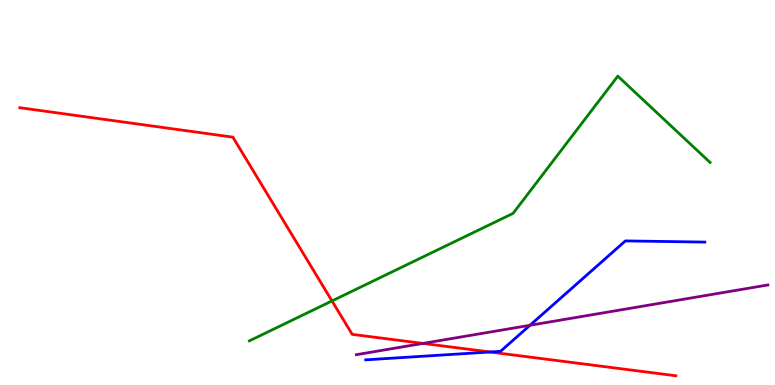[{'lines': ['blue', 'red'], 'intersections': [{'x': 6.32, 'y': 0.857}]}, {'lines': ['green', 'red'], 'intersections': [{'x': 4.28, 'y': 2.18}]}, {'lines': ['purple', 'red'], 'intersections': [{'x': 5.46, 'y': 1.08}]}, {'lines': ['blue', 'green'], 'intersections': []}, {'lines': ['blue', 'purple'], 'intersections': [{'x': 6.84, 'y': 1.55}]}, {'lines': ['green', 'purple'], 'intersections': []}]